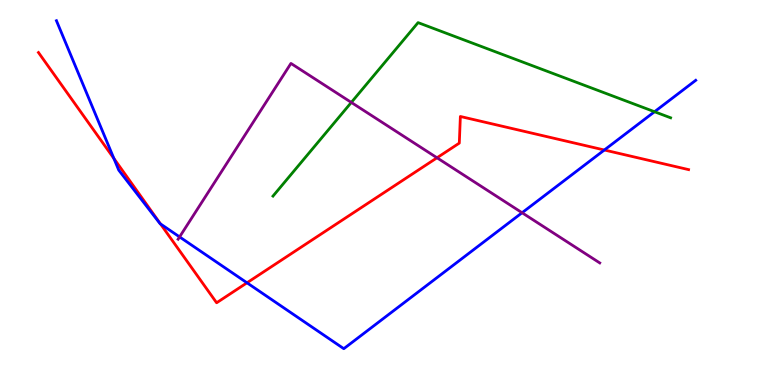[{'lines': ['blue', 'red'], 'intersections': [{'x': 1.47, 'y': 5.88}, {'x': 2.07, 'y': 4.18}, {'x': 3.19, 'y': 2.65}, {'x': 7.8, 'y': 6.1}]}, {'lines': ['green', 'red'], 'intersections': []}, {'lines': ['purple', 'red'], 'intersections': [{'x': 5.64, 'y': 5.9}]}, {'lines': ['blue', 'green'], 'intersections': [{'x': 8.45, 'y': 7.1}]}, {'lines': ['blue', 'purple'], 'intersections': [{'x': 2.32, 'y': 3.85}, {'x': 6.74, 'y': 4.47}]}, {'lines': ['green', 'purple'], 'intersections': [{'x': 4.53, 'y': 7.34}]}]